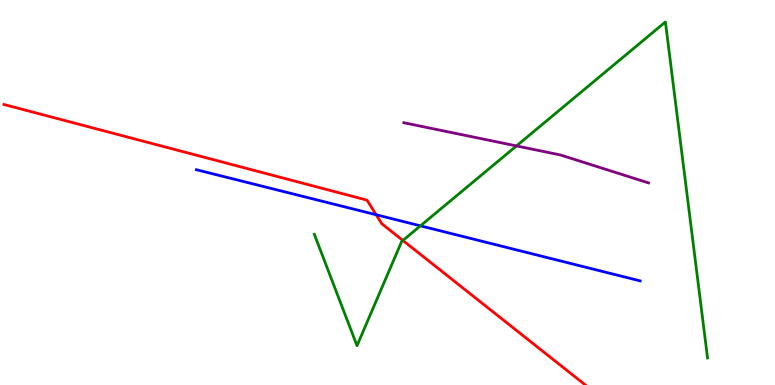[{'lines': ['blue', 'red'], 'intersections': [{'x': 4.85, 'y': 4.42}]}, {'lines': ['green', 'red'], 'intersections': [{'x': 5.2, 'y': 3.75}]}, {'lines': ['purple', 'red'], 'intersections': []}, {'lines': ['blue', 'green'], 'intersections': [{'x': 5.42, 'y': 4.13}]}, {'lines': ['blue', 'purple'], 'intersections': []}, {'lines': ['green', 'purple'], 'intersections': [{'x': 6.66, 'y': 6.21}]}]